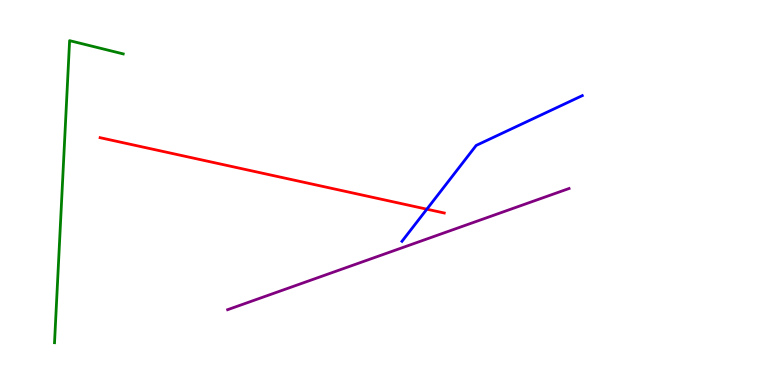[{'lines': ['blue', 'red'], 'intersections': [{'x': 5.51, 'y': 4.57}]}, {'lines': ['green', 'red'], 'intersections': []}, {'lines': ['purple', 'red'], 'intersections': []}, {'lines': ['blue', 'green'], 'intersections': []}, {'lines': ['blue', 'purple'], 'intersections': []}, {'lines': ['green', 'purple'], 'intersections': []}]